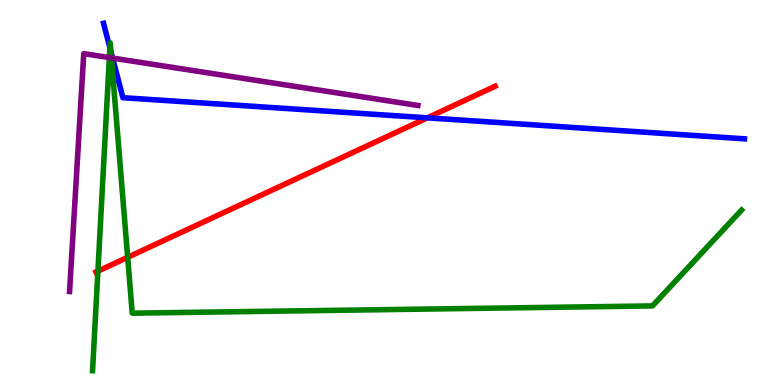[{'lines': ['blue', 'red'], 'intersections': [{'x': 5.51, 'y': 6.94}]}, {'lines': ['green', 'red'], 'intersections': [{'x': 1.26, 'y': 2.96}, {'x': 1.65, 'y': 3.32}]}, {'lines': ['purple', 'red'], 'intersections': []}, {'lines': ['blue', 'green'], 'intersections': [{'x': 1.42, 'y': 8.76}, {'x': 1.43, 'y': 8.66}]}, {'lines': ['blue', 'purple'], 'intersections': [{'x': 1.45, 'y': 8.49}]}, {'lines': ['green', 'purple'], 'intersections': [{'x': 1.41, 'y': 8.5}, {'x': 1.44, 'y': 8.5}]}]